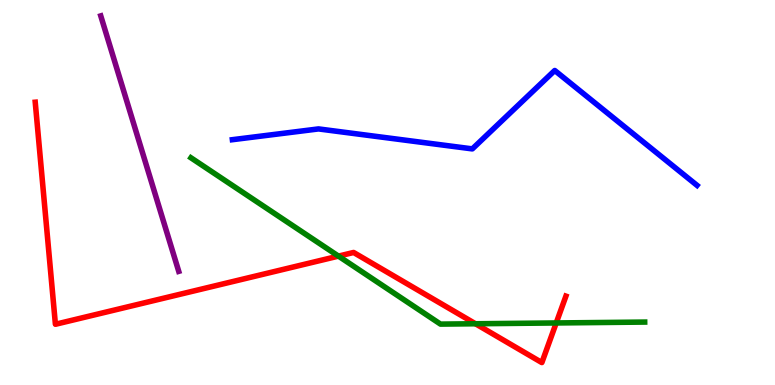[{'lines': ['blue', 'red'], 'intersections': []}, {'lines': ['green', 'red'], 'intersections': [{'x': 4.37, 'y': 3.35}, {'x': 6.14, 'y': 1.59}, {'x': 7.18, 'y': 1.61}]}, {'lines': ['purple', 'red'], 'intersections': []}, {'lines': ['blue', 'green'], 'intersections': []}, {'lines': ['blue', 'purple'], 'intersections': []}, {'lines': ['green', 'purple'], 'intersections': []}]